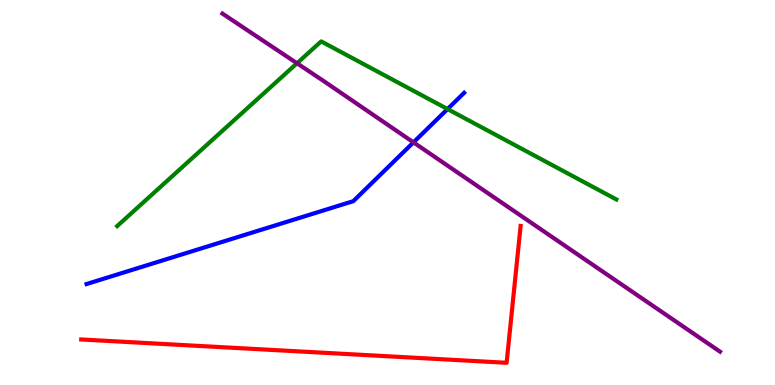[{'lines': ['blue', 'red'], 'intersections': []}, {'lines': ['green', 'red'], 'intersections': []}, {'lines': ['purple', 'red'], 'intersections': []}, {'lines': ['blue', 'green'], 'intersections': [{'x': 5.77, 'y': 7.17}]}, {'lines': ['blue', 'purple'], 'intersections': [{'x': 5.34, 'y': 6.3}]}, {'lines': ['green', 'purple'], 'intersections': [{'x': 3.83, 'y': 8.36}]}]